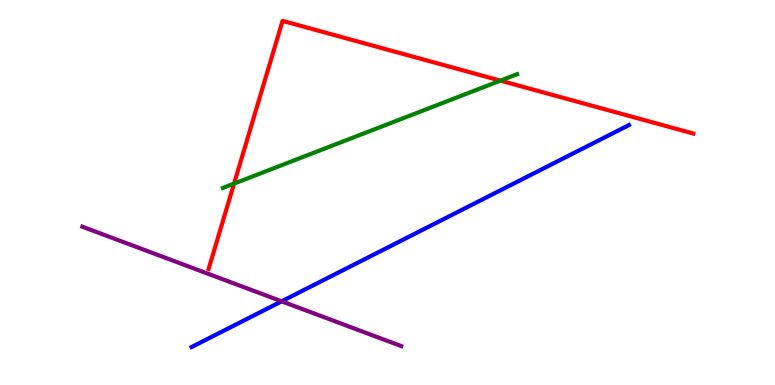[{'lines': ['blue', 'red'], 'intersections': []}, {'lines': ['green', 'red'], 'intersections': [{'x': 3.02, 'y': 5.23}, {'x': 6.46, 'y': 7.91}]}, {'lines': ['purple', 'red'], 'intersections': []}, {'lines': ['blue', 'green'], 'intersections': []}, {'lines': ['blue', 'purple'], 'intersections': [{'x': 3.63, 'y': 2.17}]}, {'lines': ['green', 'purple'], 'intersections': []}]